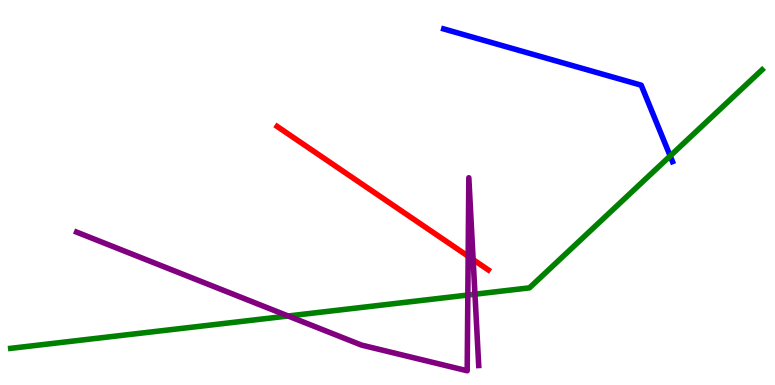[{'lines': ['blue', 'red'], 'intersections': []}, {'lines': ['green', 'red'], 'intersections': []}, {'lines': ['purple', 'red'], 'intersections': [{'x': 6.04, 'y': 3.34}, {'x': 6.1, 'y': 3.26}]}, {'lines': ['blue', 'green'], 'intersections': [{'x': 8.65, 'y': 5.95}]}, {'lines': ['blue', 'purple'], 'intersections': []}, {'lines': ['green', 'purple'], 'intersections': [{'x': 3.72, 'y': 1.79}, {'x': 6.04, 'y': 2.34}, {'x': 6.13, 'y': 2.36}]}]